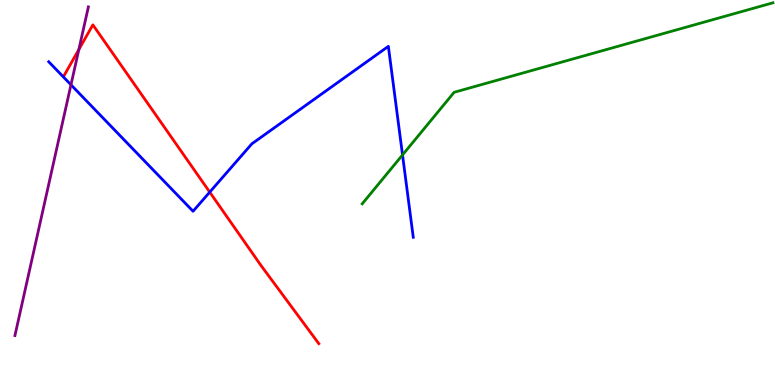[{'lines': ['blue', 'red'], 'intersections': [{'x': 2.71, 'y': 5.01}]}, {'lines': ['green', 'red'], 'intersections': []}, {'lines': ['purple', 'red'], 'intersections': [{'x': 1.02, 'y': 8.71}]}, {'lines': ['blue', 'green'], 'intersections': [{'x': 5.19, 'y': 5.98}]}, {'lines': ['blue', 'purple'], 'intersections': [{'x': 0.916, 'y': 7.8}]}, {'lines': ['green', 'purple'], 'intersections': []}]